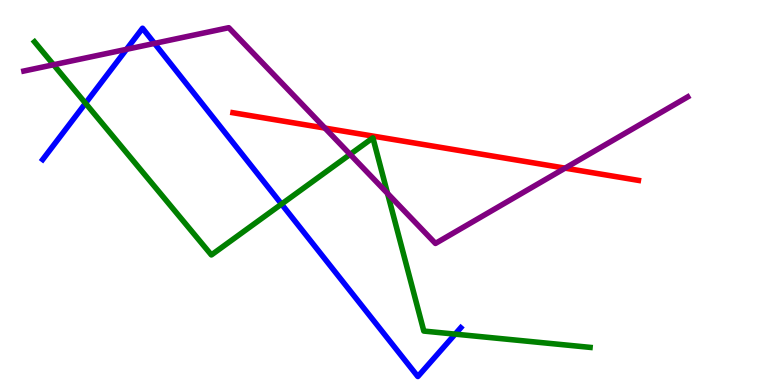[{'lines': ['blue', 'red'], 'intersections': []}, {'lines': ['green', 'red'], 'intersections': []}, {'lines': ['purple', 'red'], 'intersections': [{'x': 4.19, 'y': 6.67}, {'x': 7.29, 'y': 5.63}]}, {'lines': ['blue', 'green'], 'intersections': [{'x': 1.1, 'y': 7.32}, {'x': 3.63, 'y': 4.7}, {'x': 5.87, 'y': 1.32}]}, {'lines': ['blue', 'purple'], 'intersections': [{'x': 1.63, 'y': 8.72}, {'x': 1.99, 'y': 8.87}]}, {'lines': ['green', 'purple'], 'intersections': [{'x': 0.691, 'y': 8.32}, {'x': 4.52, 'y': 5.99}, {'x': 5.0, 'y': 4.98}]}]